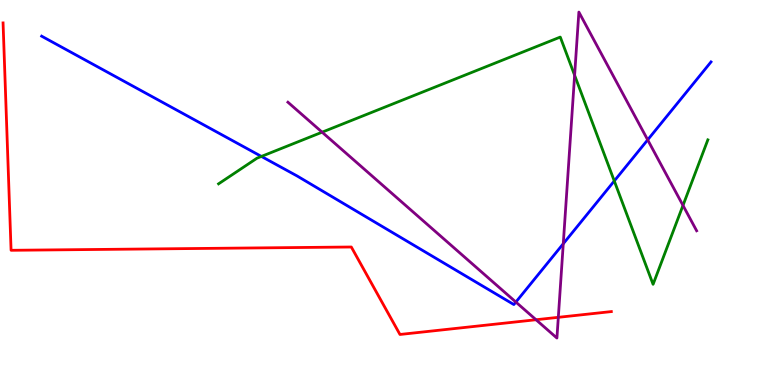[{'lines': ['blue', 'red'], 'intersections': []}, {'lines': ['green', 'red'], 'intersections': []}, {'lines': ['purple', 'red'], 'intersections': [{'x': 6.92, 'y': 1.7}, {'x': 7.2, 'y': 1.76}]}, {'lines': ['blue', 'green'], 'intersections': [{'x': 3.37, 'y': 5.94}, {'x': 7.93, 'y': 5.3}]}, {'lines': ['blue', 'purple'], 'intersections': [{'x': 6.66, 'y': 2.15}, {'x': 7.27, 'y': 3.67}, {'x': 8.36, 'y': 6.37}]}, {'lines': ['green', 'purple'], 'intersections': [{'x': 4.16, 'y': 6.57}, {'x': 7.41, 'y': 8.05}, {'x': 8.81, 'y': 4.66}]}]